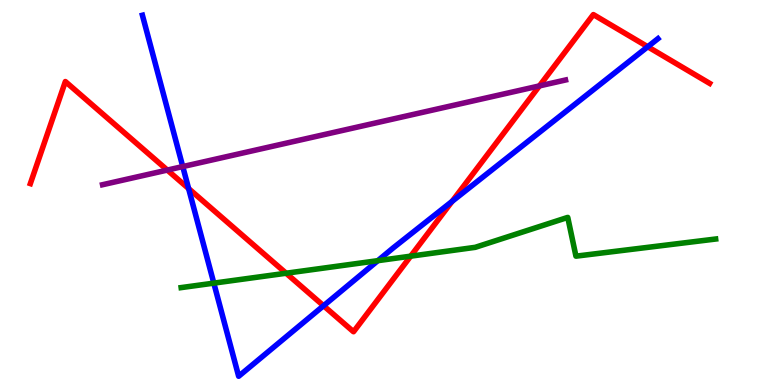[{'lines': ['blue', 'red'], 'intersections': [{'x': 2.43, 'y': 5.1}, {'x': 4.18, 'y': 2.06}, {'x': 5.83, 'y': 4.77}, {'x': 8.36, 'y': 8.79}]}, {'lines': ['green', 'red'], 'intersections': [{'x': 3.69, 'y': 2.9}, {'x': 5.3, 'y': 3.35}]}, {'lines': ['purple', 'red'], 'intersections': [{'x': 2.16, 'y': 5.58}, {'x': 6.96, 'y': 7.77}]}, {'lines': ['blue', 'green'], 'intersections': [{'x': 2.76, 'y': 2.65}, {'x': 4.88, 'y': 3.23}]}, {'lines': ['blue', 'purple'], 'intersections': [{'x': 2.36, 'y': 5.67}]}, {'lines': ['green', 'purple'], 'intersections': []}]